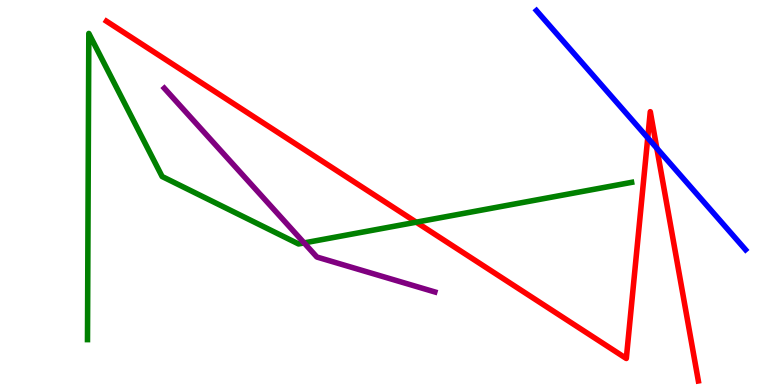[{'lines': ['blue', 'red'], 'intersections': [{'x': 8.36, 'y': 6.42}, {'x': 8.48, 'y': 6.15}]}, {'lines': ['green', 'red'], 'intersections': [{'x': 5.37, 'y': 4.23}]}, {'lines': ['purple', 'red'], 'intersections': []}, {'lines': ['blue', 'green'], 'intersections': []}, {'lines': ['blue', 'purple'], 'intersections': []}, {'lines': ['green', 'purple'], 'intersections': [{'x': 3.92, 'y': 3.69}]}]